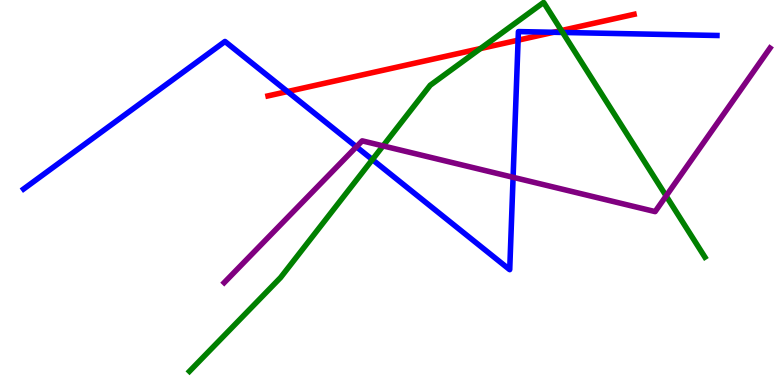[{'lines': ['blue', 'red'], 'intersections': [{'x': 3.71, 'y': 7.62}, {'x': 6.69, 'y': 8.96}, {'x': 7.14, 'y': 9.16}]}, {'lines': ['green', 'red'], 'intersections': [{'x': 6.2, 'y': 8.74}, {'x': 7.24, 'y': 9.21}]}, {'lines': ['purple', 'red'], 'intersections': []}, {'lines': ['blue', 'green'], 'intersections': [{'x': 4.8, 'y': 5.85}, {'x': 7.26, 'y': 9.16}]}, {'lines': ['blue', 'purple'], 'intersections': [{'x': 4.6, 'y': 6.19}, {'x': 6.62, 'y': 5.39}]}, {'lines': ['green', 'purple'], 'intersections': [{'x': 4.94, 'y': 6.21}, {'x': 8.6, 'y': 4.91}]}]